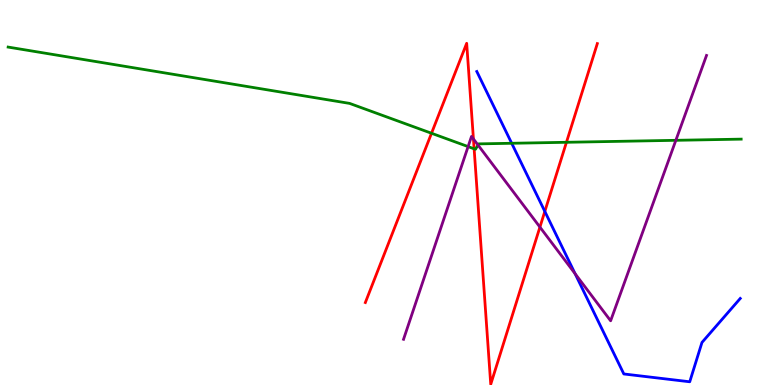[{'lines': ['blue', 'red'], 'intersections': [{'x': 7.03, 'y': 4.51}]}, {'lines': ['green', 'red'], 'intersections': [{'x': 5.57, 'y': 6.54}, {'x': 6.12, 'y': 6.14}, {'x': 7.31, 'y': 6.3}]}, {'lines': ['purple', 'red'], 'intersections': [{'x': 6.11, 'y': 6.39}, {'x': 6.97, 'y': 4.1}]}, {'lines': ['blue', 'green'], 'intersections': [{'x': 6.6, 'y': 6.28}]}, {'lines': ['blue', 'purple'], 'intersections': [{'x': 7.42, 'y': 2.89}]}, {'lines': ['green', 'purple'], 'intersections': [{'x': 6.04, 'y': 6.19}, {'x': 6.17, 'y': 6.23}, {'x': 8.72, 'y': 6.36}]}]